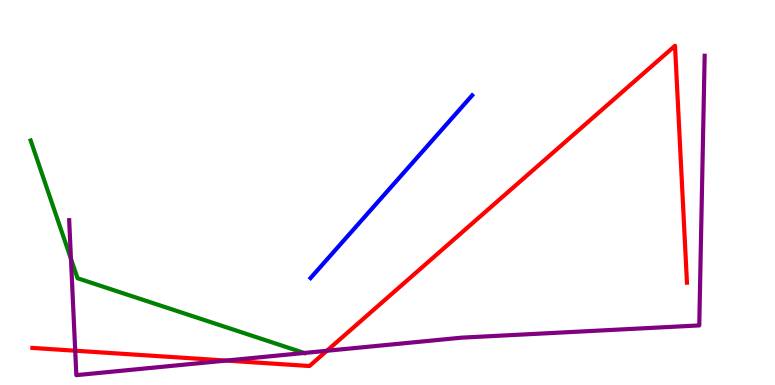[{'lines': ['blue', 'red'], 'intersections': []}, {'lines': ['green', 'red'], 'intersections': []}, {'lines': ['purple', 'red'], 'intersections': [{'x': 0.97, 'y': 0.89}, {'x': 2.92, 'y': 0.635}, {'x': 4.22, 'y': 0.889}]}, {'lines': ['blue', 'green'], 'intersections': []}, {'lines': ['blue', 'purple'], 'intersections': []}, {'lines': ['green', 'purple'], 'intersections': [{'x': 0.916, 'y': 3.28}, {'x': 3.93, 'y': 0.832}]}]